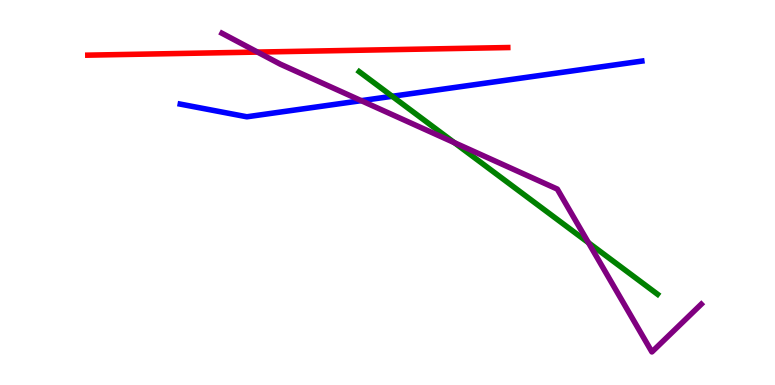[{'lines': ['blue', 'red'], 'intersections': []}, {'lines': ['green', 'red'], 'intersections': []}, {'lines': ['purple', 'red'], 'intersections': [{'x': 3.32, 'y': 8.65}]}, {'lines': ['blue', 'green'], 'intersections': [{'x': 5.06, 'y': 7.5}]}, {'lines': ['blue', 'purple'], 'intersections': [{'x': 4.66, 'y': 7.39}]}, {'lines': ['green', 'purple'], 'intersections': [{'x': 5.86, 'y': 6.29}, {'x': 7.59, 'y': 3.7}]}]